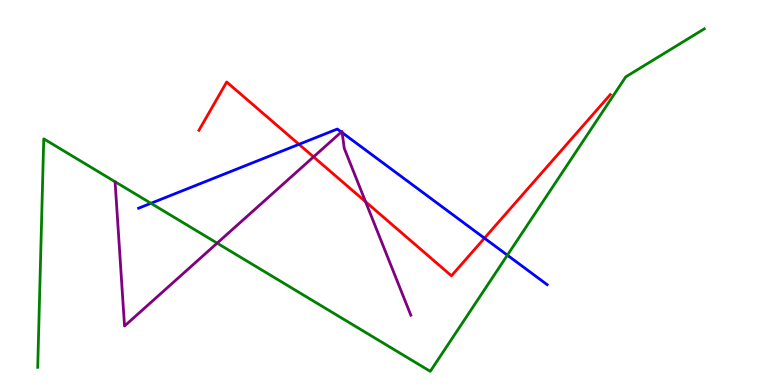[{'lines': ['blue', 'red'], 'intersections': [{'x': 3.86, 'y': 6.25}, {'x': 6.25, 'y': 3.81}]}, {'lines': ['green', 'red'], 'intersections': []}, {'lines': ['purple', 'red'], 'intersections': [{'x': 4.05, 'y': 5.93}, {'x': 4.72, 'y': 4.76}]}, {'lines': ['blue', 'green'], 'intersections': [{'x': 1.95, 'y': 4.72}, {'x': 6.55, 'y': 3.37}]}, {'lines': ['blue', 'purple'], 'intersections': [{'x': 4.4, 'y': 6.57}, {'x': 4.41, 'y': 6.55}]}, {'lines': ['green', 'purple'], 'intersections': [{'x': 2.8, 'y': 3.68}]}]